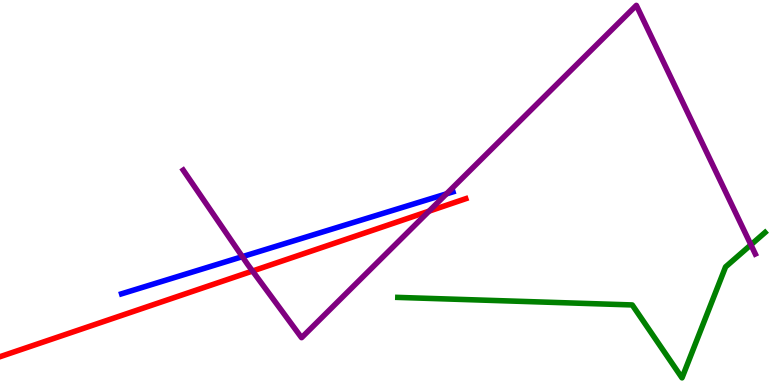[{'lines': ['blue', 'red'], 'intersections': []}, {'lines': ['green', 'red'], 'intersections': []}, {'lines': ['purple', 'red'], 'intersections': [{'x': 3.26, 'y': 2.96}, {'x': 5.54, 'y': 4.52}]}, {'lines': ['blue', 'green'], 'intersections': []}, {'lines': ['blue', 'purple'], 'intersections': [{'x': 3.13, 'y': 3.33}, {'x': 5.76, 'y': 4.96}]}, {'lines': ['green', 'purple'], 'intersections': [{'x': 9.69, 'y': 3.64}]}]